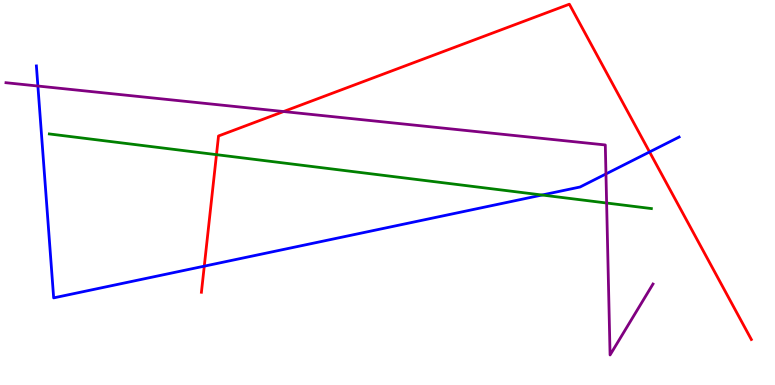[{'lines': ['blue', 'red'], 'intersections': [{'x': 2.64, 'y': 3.09}, {'x': 8.38, 'y': 6.05}]}, {'lines': ['green', 'red'], 'intersections': [{'x': 2.79, 'y': 5.98}]}, {'lines': ['purple', 'red'], 'intersections': [{'x': 3.66, 'y': 7.1}]}, {'lines': ['blue', 'green'], 'intersections': [{'x': 6.99, 'y': 4.93}]}, {'lines': ['blue', 'purple'], 'intersections': [{'x': 0.489, 'y': 7.77}, {'x': 7.82, 'y': 5.48}]}, {'lines': ['green', 'purple'], 'intersections': [{'x': 7.83, 'y': 4.73}]}]